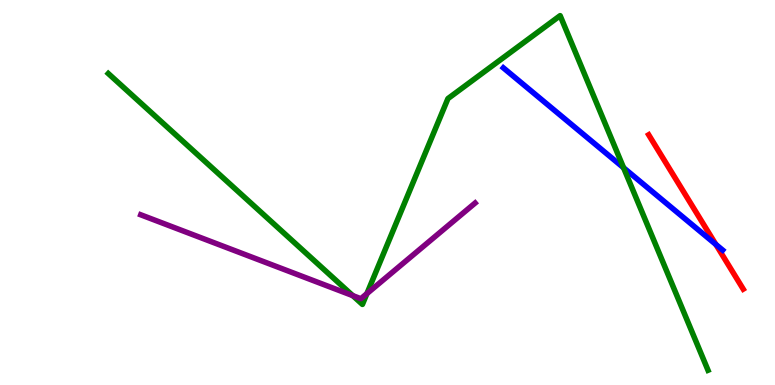[{'lines': ['blue', 'red'], 'intersections': [{'x': 9.24, 'y': 3.65}]}, {'lines': ['green', 'red'], 'intersections': []}, {'lines': ['purple', 'red'], 'intersections': []}, {'lines': ['blue', 'green'], 'intersections': [{'x': 8.05, 'y': 5.64}]}, {'lines': ['blue', 'purple'], 'intersections': []}, {'lines': ['green', 'purple'], 'intersections': [{'x': 4.55, 'y': 2.32}, {'x': 4.73, 'y': 2.37}]}]